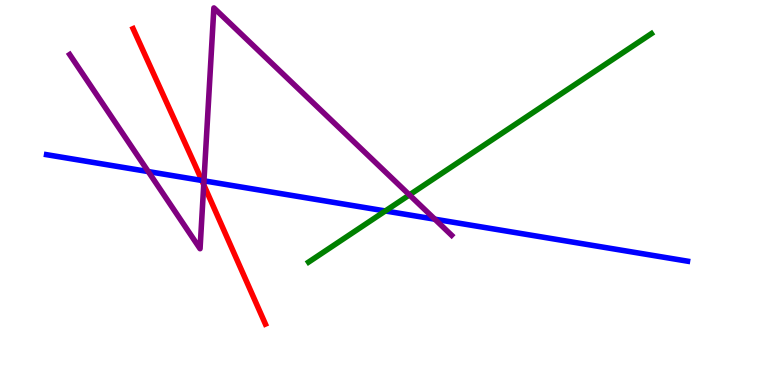[{'lines': ['blue', 'red'], 'intersections': [{'x': 2.6, 'y': 5.31}]}, {'lines': ['green', 'red'], 'intersections': []}, {'lines': ['purple', 'red'], 'intersections': [{'x': 2.63, 'y': 5.2}]}, {'lines': ['blue', 'green'], 'intersections': [{'x': 4.97, 'y': 4.52}]}, {'lines': ['blue', 'purple'], 'intersections': [{'x': 1.91, 'y': 5.54}, {'x': 2.63, 'y': 5.3}, {'x': 5.61, 'y': 4.31}]}, {'lines': ['green', 'purple'], 'intersections': [{'x': 5.28, 'y': 4.94}]}]